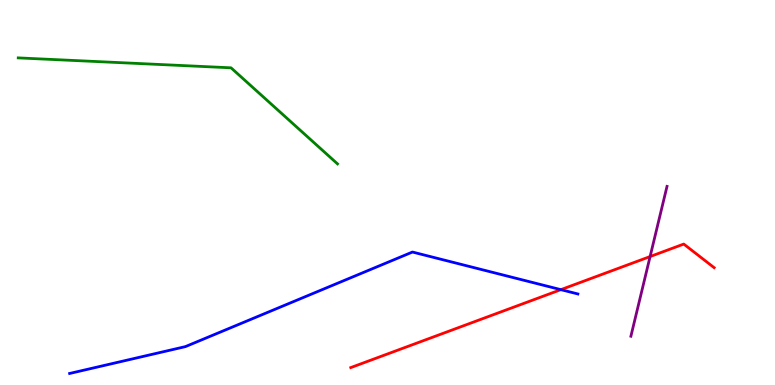[{'lines': ['blue', 'red'], 'intersections': [{'x': 7.24, 'y': 2.48}]}, {'lines': ['green', 'red'], 'intersections': []}, {'lines': ['purple', 'red'], 'intersections': [{'x': 8.39, 'y': 3.34}]}, {'lines': ['blue', 'green'], 'intersections': []}, {'lines': ['blue', 'purple'], 'intersections': []}, {'lines': ['green', 'purple'], 'intersections': []}]